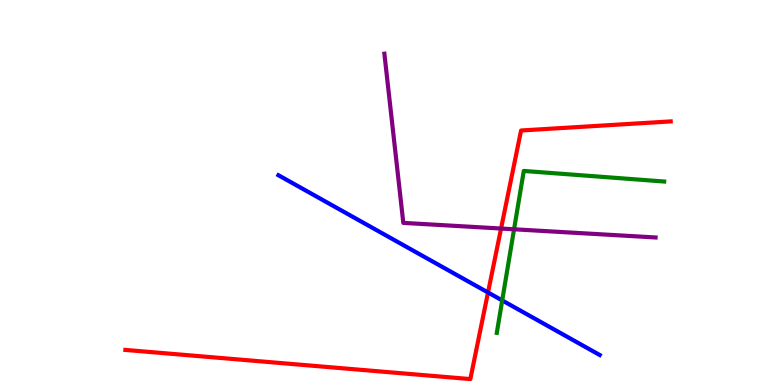[{'lines': ['blue', 'red'], 'intersections': [{'x': 6.3, 'y': 2.4}]}, {'lines': ['green', 'red'], 'intersections': []}, {'lines': ['purple', 'red'], 'intersections': [{'x': 6.47, 'y': 4.06}]}, {'lines': ['blue', 'green'], 'intersections': [{'x': 6.48, 'y': 2.2}]}, {'lines': ['blue', 'purple'], 'intersections': []}, {'lines': ['green', 'purple'], 'intersections': [{'x': 6.63, 'y': 4.04}]}]